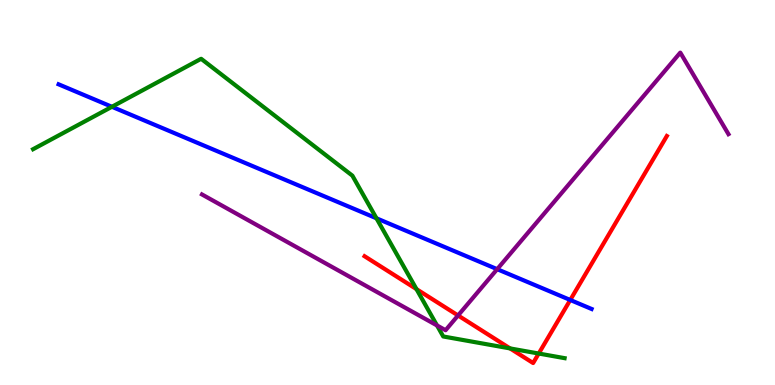[{'lines': ['blue', 'red'], 'intersections': [{'x': 7.36, 'y': 2.21}]}, {'lines': ['green', 'red'], 'intersections': [{'x': 5.37, 'y': 2.49}, {'x': 6.58, 'y': 0.95}, {'x': 6.95, 'y': 0.817}]}, {'lines': ['purple', 'red'], 'intersections': [{'x': 5.91, 'y': 1.81}]}, {'lines': ['blue', 'green'], 'intersections': [{'x': 1.44, 'y': 7.23}, {'x': 4.86, 'y': 4.33}]}, {'lines': ['blue', 'purple'], 'intersections': [{'x': 6.42, 'y': 3.01}]}, {'lines': ['green', 'purple'], 'intersections': [{'x': 5.64, 'y': 1.55}]}]